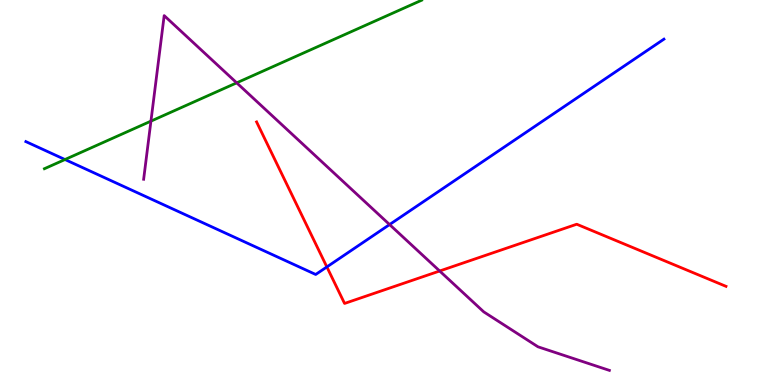[{'lines': ['blue', 'red'], 'intersections': [{'x': 4.22, 'y': 3.07}]}, {'lines': ['green', 'red'], 'intersections': []}, {'lines': ['purple', 'red'], 'intersections': [{'x': 5.67, 'y': 2.96}]}, {'lines': ['blue', 'green'], 'intersections': [{'x': 0.838, 'y': 5.86}]}, {'lines': ['blue', 'purple'], 'intersections': [{'x': 5.03, 'y': 4.17}]}, {'lines': ['green', 'purple'], 'intersections': [{'x': 1.95, 'y': 6.85}, {'x': 3.05, 'y': 7.85}]}]